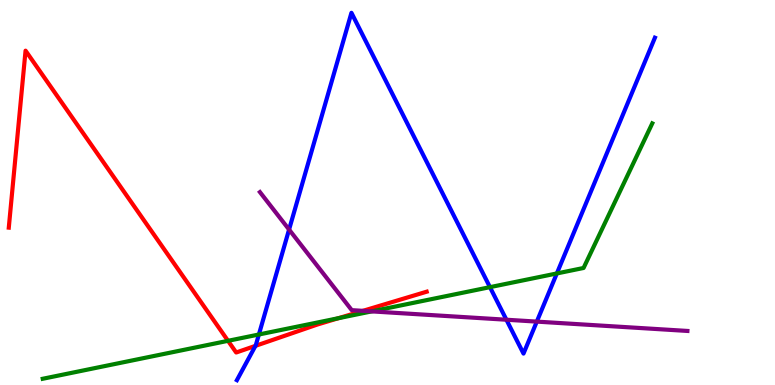[{'lines': ['blue', 'red'], 'intersections': [{'x': 3.3, 'y': 1.02}]}, {'lines': ['green', 'red'], 'intersections': [{'x': 2.94, 'y': 1.15}, {'x': 4.37, 'y': 1.74}]}, {'lines': ['purple', 'red'], 'intersections': [{'x': 4.68, 'y': 1.93}]}, {'lines': ['blue', 'green'], 'intersections': [{'x': 3.34, 'y': 1.31}, {'x': 6.32, 'y': 2.54}, {'x': 7.19, 'y': 2.9}]}, {'lines': ['blue', 'purple'], 'intersections': [{'x': 3.73, 'y': 4.04}, {'x': 6.53, 'y': 1.7}, {'x': 6.93, 'y': 1.65}]}, {'lines': ['green', 'purple'], 'intersections': [{'x': 4.8, 'y': 1.91}]}]